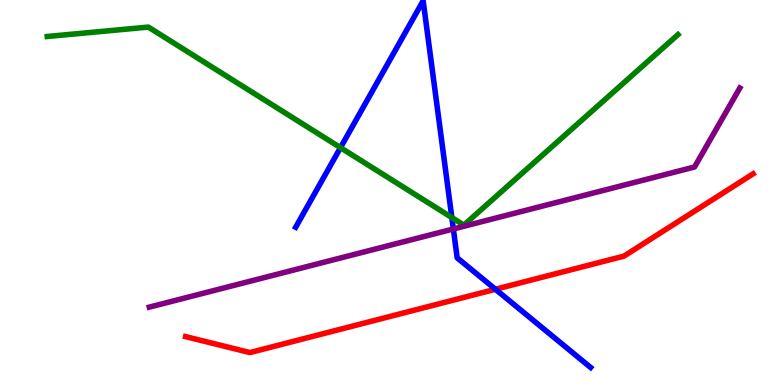[{'lines': ['blue', 'red'], 'intersections': [{'x': 6.39, 'y': 2.49}]}, {'lines': ['green', 'red'], 'intersections': []}, {'lines': ['purple', 'red'], 'intersections': []}, {'lines': ['blue', 'green'], 'intersections': [{'x': 4.39, 'y': 6.16}, {'x': 5.83, 'y': 4.35}]}, {'lines': ['blue', 'purple'], 'intersections': [{'x': 5.85, 'y': 4.05}]}, {'lines': ['green', 'purple'], 'intersections': []}]